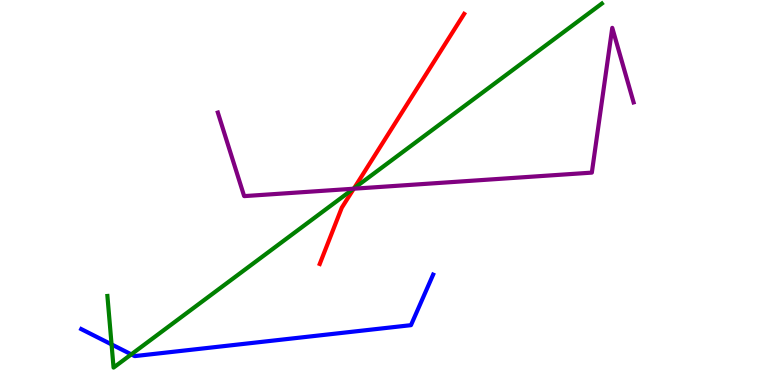[{'lines': ['blue', 'red'], 'intersections': []}, {'lines': ['green', 'red'], 'intersections': [{'x': 4.57, 'y': 5.11}]}, {'lines': ['purple', 'red'], 'intersections': [{'x': 4.56, 'y': 5.1}]}, {'lines': ['blue', 'green'], 'intersections': [{'x': 1.44, 'y': 1.05}, {'x': 1.69, 'y': 0.796}]}, {'lines': ['blue', 'purple'], 'intersections': []}, {'lines': ['green', 'purple'], 'intersections': [{'x': 4.56, 'y': 5.1}]}]